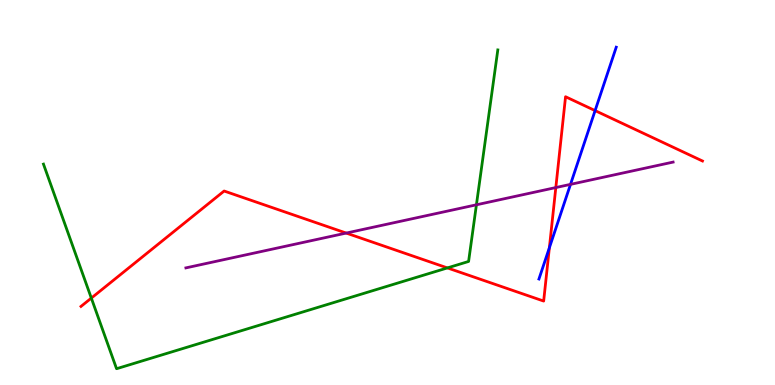[{'lines': ['blue', 'red'], 'intersections': [{'x': 7.09, 'y': 3.56}, {'x': 7.68, 'y': 7.13}]}, {'lines': ['green', 'red'], 'intersections': [{'x': 1.18, 'y': 2.26}, {'x': 5.77, 'y': 3.04}]}, {'lines': ['purple', 'red'], 'intersections': [{'x': 4.47, 'y': 3.95}, {'x': 7.17, 'y': 5.13}]}, {'lines': ['blue', 'green'], 'intersections': []}, {'lines': ['blue', 'purple'], 'intersections': [{'x': 7.36, 'y': 5.21}]}, {'lines': ['green', 'purple'], 'intersections': [{'x': 6.15, 'y': 4.68}]}]